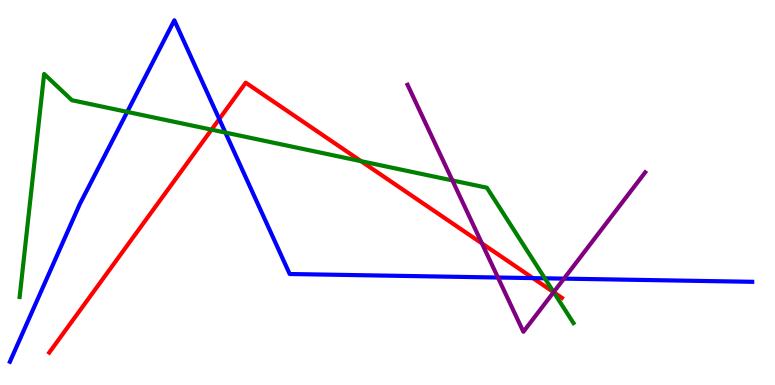[{'lines': ['blue', 'red'], 'intersections': [{'x': 2.83, 'y': 6.91}, {'x': 6.88, 'y': 2.78}]}, {'lines': ['green', 'red'], 'intersections': [{'x': 2.73, 'y': 6.63}, {'x': 4.66, 'y': 5.81}, {'x': 7.15, 'y': 2.41}]}, {'lines': ['purple', 'red'], 'intersections': [{'x': 6.22, 'y': 3.68}, {'x': 7.14, 'y': 2.41}]}, {'lines': ['blue', 'green'], 'intersections': [{'x': 1.64, 'y': 7.09}, {'x': 2.91, 'y': 6.56}, {'x': 7.03, 'y': 2.77}]}, {'lines': ['blue', 'purple'], 'intersections': [{'x': 6.43, 'y': 2.79}, {'x': 7.28, 'y': 2.76}]}, {'lines': ['green', 'purple'], 'intersections': [{'x': 5.84, 'y': 5.31}, {'x': 7.14, 'y': 2.41}]}]